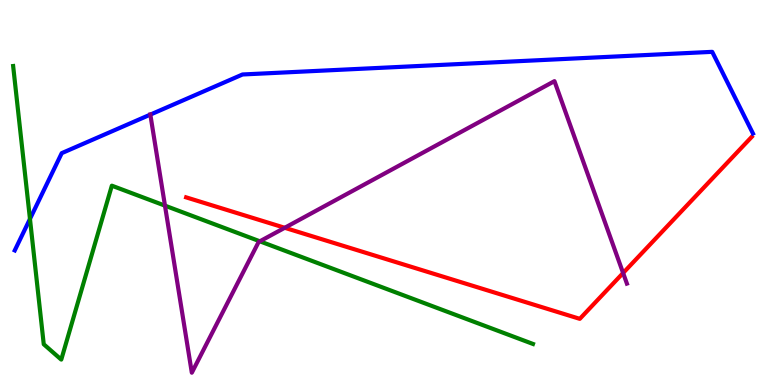[{'lines': ['blue', 'red'], 'intersections': []}, {'lines': ['green', 'red'], 'intersections': []}, {'lines': ['purple', 'red'], 'intersections': [{'x': 3.67, 'y': 4.08}, {'x': 8.04, 'y': 2.91}]}, {'lines': ['blue', 'green'], 'intersections': [{'x': 0.387, 'y': 4.31}]}, {'lines': ['blue', 'purple'], 'intersections': [{'x': 1.94, 'y': 7.02}]}, {'lines': ['green', 'purple'], 'intersections': [{'x': 2.13, 'y': 4.66}, {'x': 3.35, 'y': 3.73}]}]